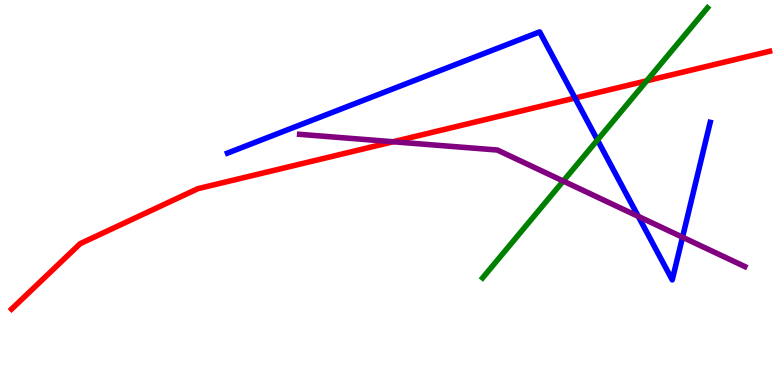[{'lines': ['blue', 'red'], 'intersections': [{'x': 7.42, 'y': 7.45}]}, {'lines': ['green', 'red'], 'intersections': [{'x': 8.35, 'y': 7.9}]}, {'lines': ['purple', 'red'], 'intersections': [{'x': 5.07, 'y': 6.32}]}, {'lines': ['blue', 'green'], 'intersections': [{'x': 7.71, 'y': 6.36}]}, {'lines': ['blue', 'purple'], 'intersections': [{'x': 8.24, 'y': 4.38}, {'x': 8.81, 'y': 3.84}]}, {'lines': ['green', 'purple'], 'intersections': [{'x': 7.27, 'y': 5.3}]}]